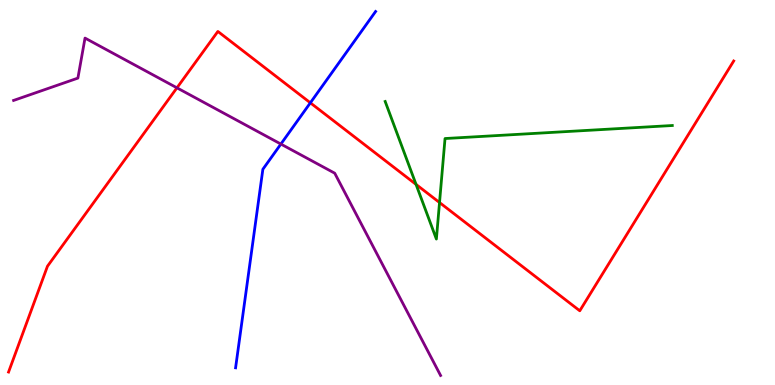[{'lines': ['blue', 'red'], 'intersections': [{'x': 4.0, 'y': 7.33}]}, {'lines': ['green', 'red'], 'intersections': [{'x': 5.37, 'y': 5.21}, {'x': 5.67, 'y': 4.74}]}, {'lines': ['purple', 'red'], 'intersections': [{'x': 2.28, 'y': 7.72}]}, {'lines': ['blue', 'green'], 'intersections': []}, {'lines': ['blue', 'purple'], 'intersections': [{'x': 3.62, 'y': 6.26}]}, {'lines': ['green', 'purple'], 'intersections': []}]